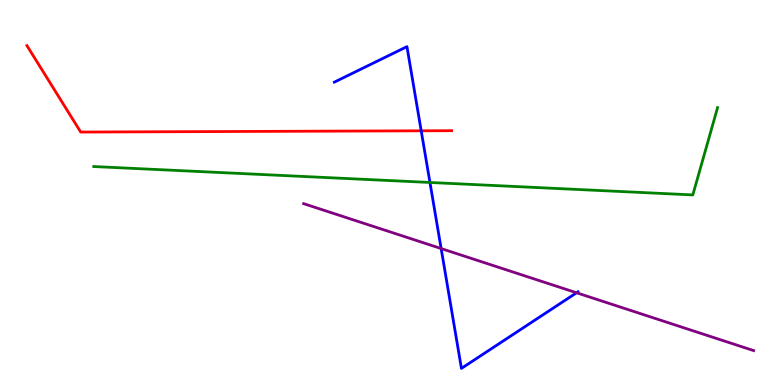[{'lines': ['blue', 'red'], 'intersections': [{'x': 5.43, 'y': 6.6}]}, {'lines': ['green', 'red'], 'intersections': []}, {'lines': ['purple', 'red'], 'intersections': []}, {'lines': ['blue', 'green'], 'intersections': [{'x': 5.55, 'y': 5.26}]}, {'lines': ['blue', 'purple'], 'intersections': [{'x': 5.69, 'y': 3.54}, {'x': 7.44, 'y': 2.4}]}, {'lines': ['green', 'purple'], 'intersections': []}]